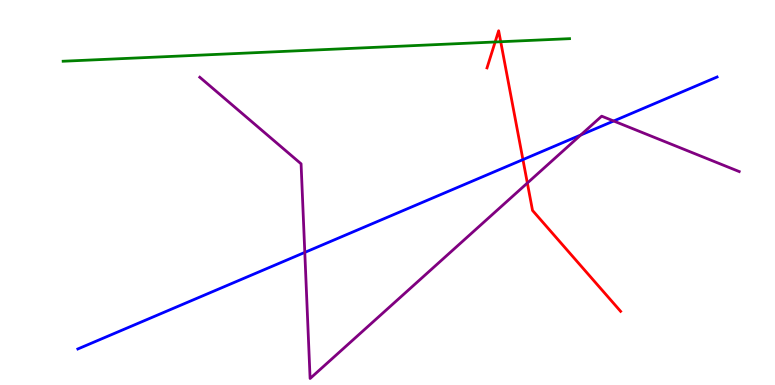[{'lines': ['blue', 'red'], 'intersections': [{'x': 6.75, 'y': 5.85}]}, {'lines': ['green', 'red'], 'intersections': [{'x': 6.39, 'y': 8.91}, {'x': 6.46, 'y': 8.92}]}, {'lines': ['purple', 'red'], 'intersections': [{'x': 6.8, 'y': 5.25}]}, {'lines': ['blue', 'green'], 'intersections': []}, {'lines': ['blue', 'purple'], 'intersections': [{'x': 3.93, 'y': 3.44}, {'x': 7.49, 'y': 6.49}, {'x': 7.92, 'y': 6.86}]}, {'lines': ['green', 'purple'], 'intersections': []}]